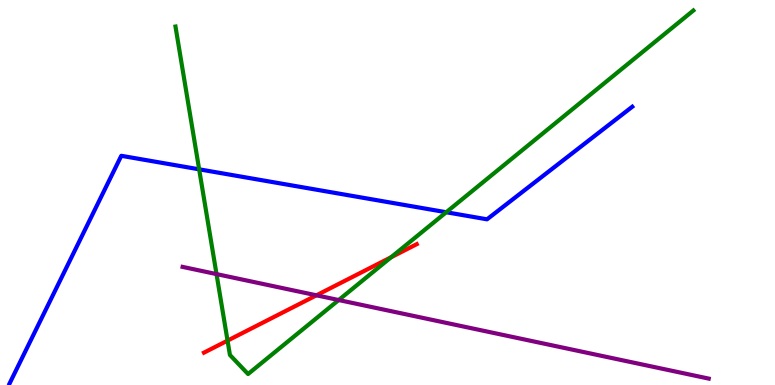[{'lines': ['blue', 'red'], 'intersections': []}, {'lines': ['green', 'red'], 'intersections': [{'x': 2.94, 'y': 1.15}, {'x': 5.05, 'y': 3.32}]}, {'lines': ['purple', 'red'], 'intersections': [{'x': 4.08, 'y': 2.33}]}, {'lines': ['blue', 'green'], 'intersections': [{'x': 2.57, 'y': 5.6}, {'x': 5.76, 'y': 4.49}]}, {'lines': ['blue', 'purple'], 'intersections': []}, {'lines': ['green', 'purple'], 'intersections': [{'x': 2.79, 'y': 2.88}, {'x': 4.37, 'y': 2.21}]}]